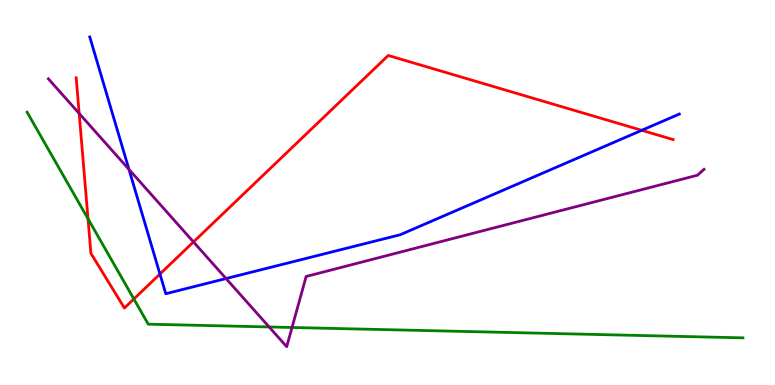[{'lines': ['blue', 'red'], 'intersections': [{'x': 2.06, 'y': 2.88}, {'x': 8.28, 'y': 6.62}]}, {'lines': ['green', 'red'], 'intersections': [{'x': 1.14, 'y': 4.32}, {'x': 1.73, 'y': 2.23}]}, {'lines': ['purple', 'red'], 'intersections': [{'x': 1.02, 'y': 7.05}, {'x': 2.5, 'y': 3.72}]}, {'lines': ['blue', 'green'], 'intersections': []}, {'lines': ['blue', 'purple'], 'intersections': [{'x': 1.66, 'y': 5.6}, {'x': 2.92, 'y': 2.76}]}, {'lines': ['green', 'purple'], 'intersections': [{'x': 3.47, 'y': 1.51}, {'x': 3.77, 'y': 1.49}]}]